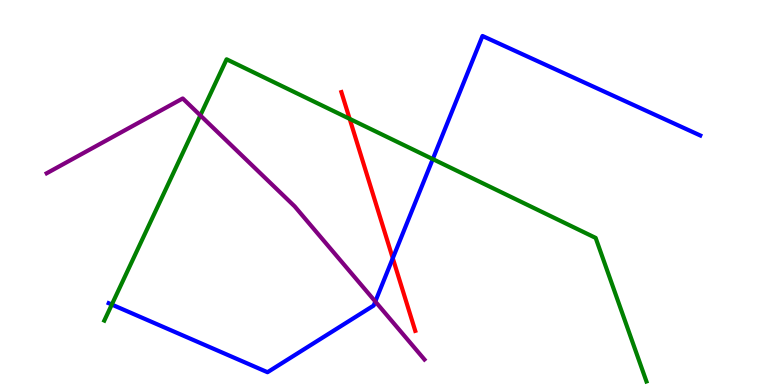[{'lines': ['blue', 'red'], 'intersections': [{'x': 5.07, 'y': 3.29}]}, {'lines': ['green', 'red'], 'intersections': [{'x': 4.51, 'y': 6.91}]}, {'lines': ['purple', 'red'], 'intersections': []}, {'lines': ['blue', 'green'], 'intersections': [{'x': 1.44, 'y': 2.09}, {'x': 5.58, 'y': 5.87}]}, {'lines': ['blue', 'purple'], 'intersections': [{'x': 4.84, 'y': 2.17}]}, {'lines': ['green', 'purple'], 'intersections': [{'x': 2.58, 'y': 7.0}]}]